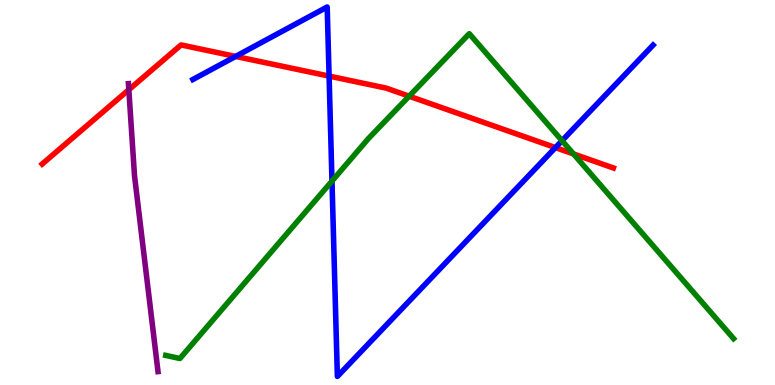[{'lines': ['blue', 'red'], 'intersections': [{'x': 3.04, 'y': 8.53}, {'x': 4.25, 'y': 8.02}, {'x': 7.17, 'y': 6.17}]}, {'lines': ['green', 'red'], 'intersections': [{'x': 5.28, 'y': 7.5}, {'x': 7.4, 'y': 6.0}]}, {'lines': ['purple', 'red'], 'intersections': [{'x': 1.66, 'y': 7.67}]}, {'lines': ['blue', 'green'], 'intersections': [{'x': 4.28, 'y': 5.3}, {'x': 7.25, 'y': 6.35}]}, {'lines': ['blue', 'purple'], 'intersections': []}, {'lines': ['green', 'purple'], 'intersections': []}]